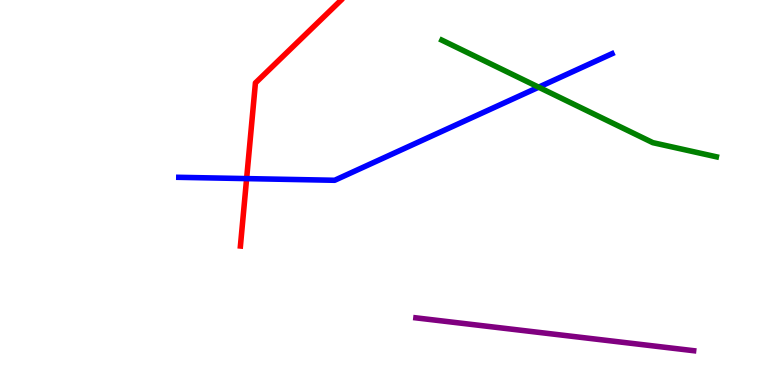[{'lines': ['blue', 'red'], 'intersections': [{'x': 3.18, 'y': 5.36}]}, {'lines': ['green', 'red'], 'intersections': []}, {'lines': ['purple', 'red'], 'intersections': []}, {'lines': ['blue', 'green'], 'intersections': [{'x': 6.95, 'y': 7.74}]}, {'lines': ['blue', 'purple'], 'intersections': []}, {'lines': ['green', 'purple'], 'intersections': []}]